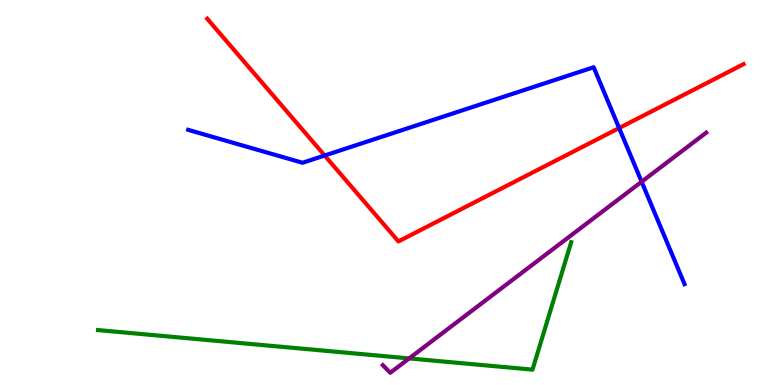[{'lines': ['blue', 'red'], 'intersections': [{'x': 4.19, 'y': 5.96}, {'x': 7.99, 'y': 6.67}]}, {'lines': ['green', 'red'], 'intersections': []}, {'lines': ['purple', 'red'], 'intersections': []}, {'lines': ['blue', 'green'], 'intersections': []}, {'lines': ['blue', 'purple'], 'intersections': [{'x': 8.28, 'y': 5.28}]}, {'lines': ['green', 'purple'], 'intersections': [{'x': 5.28, 'y': 0.691}]}]